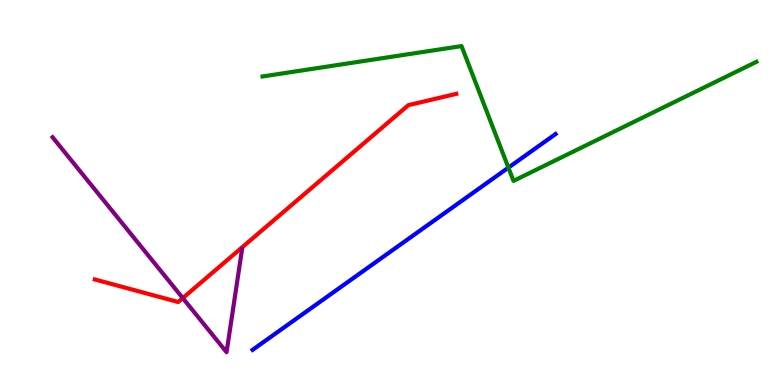[{'lines': ['blue', 'red'], 'intersections': []}, {'lines': ['green', 'red'], 'intersections': []}, {'lines': ['purple', 'red'], 'intersections': [{'x': 2.36, 'y': 2.26}]}, {'lines': ['blue', 'green'], 'intersections': [{'x': 6.56, 'y': 5.65}]}, {'lines': ['blue', 'purple'], 'intersections': []}, {'lines': ['green', 'purple'], 'intersections': []}]